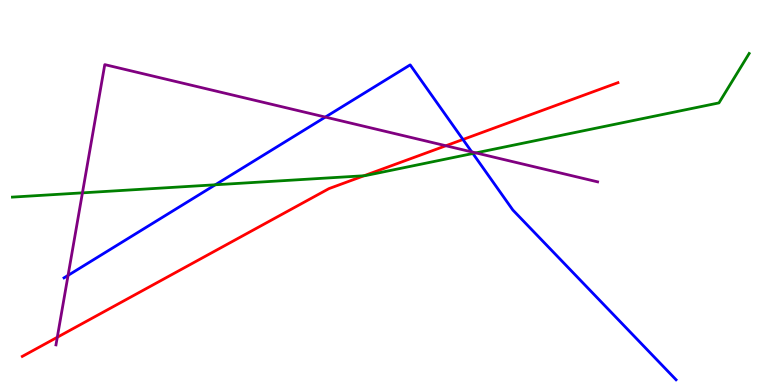[{'lines': ['blue', 'red'], 'intersections': [{'x': 5.97, 'y': 6.38}]}, {'lines': ['green', 'red'], 'intersections': [{'x': 4.7, 'y': 5.43}]}, {'lines': ['purple', 'red'], 'intersections': [{'x': 0.739, 'y': 1.24}, {'x': 5.75, 'y': 6.21}]}, {'lines': ['blue', 'green'], 'intersections': [{'x': 2.78, 'y': 5.2}, {'x': 6.1, 'y': 6.01}]}, {'lines': ['blue', 'purple'], 'intersections': [{'x': 0.878, 'y': 2.85}, {'x': 4.2, 'y': 6.96}, {'x': 6.09, 'y': 6.05}]}, {'lines': ['green', 'purple'], 'intersections': [{'x': 1.06, 'y': 4.99}, {'x': 6.14, 'y': 6.03}]}]